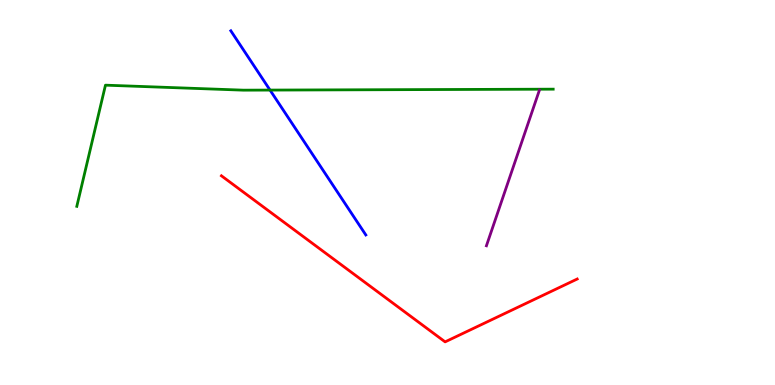[{'lines': ['blue', 'red'], 'intersections': []}, {'lines': ['green', 'red'], 'intersections': []}, {'lines': ['purple', 'red'], 'intersections': []}, {'lines': ['blue', 'green'], 'intersections': [{'x': 3.48, 'y': 7.66}]}, {'lines': ['blue', 'purple'], 'intersections': []}, {'lines': ['green', 'purple'], 'intersections': []}]